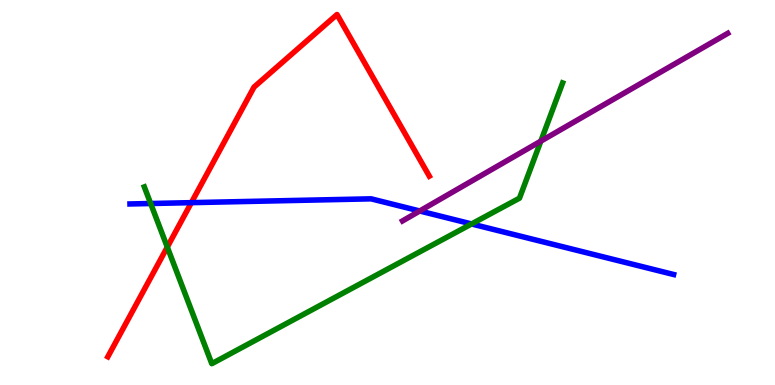[{'lines': ['blue', 'red'], 'intersections': [{'x': 2.47, 'y': 4.74}]}, {'lines': ['green', 'red'], 'intersections': [{'x': 2.16, 'y': 3.58}]}, {'lines': ['purple', 'red'], 'intersections': []}, {'lines': ['blue', 'green'], 'intersections': [{'x': 1.94, 'y': 4.71}, {'x': 6.08, 'y': 4.18}]}, {'lines': ['blue', 'purple'], 'intersections': [{'x': 5.42, 'y': 4.52}]}, {'lines': ['green', 'purple'], 'intersections': [{'x': 6.98, 'y': 6.33}]}]